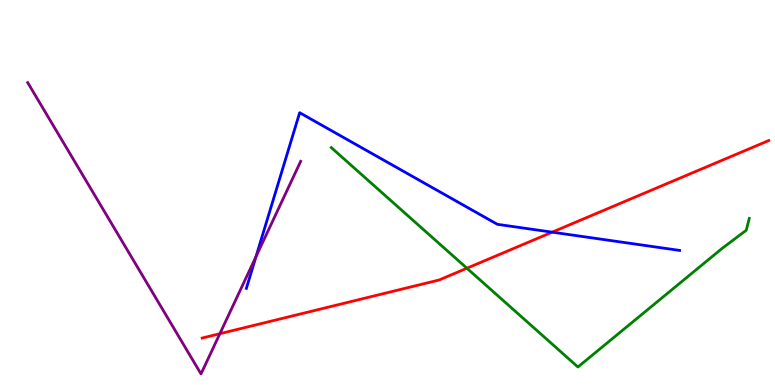[{'lines': ['blue', 'red'], 'intersections': [{'x': 7.12, 'y': 3.97}]}, {'lines': ['green', 'red'], 'intersections': [{'x': 6.02, 'y': 3.03}]}, {'lines': ['purple', 'red'], 'intersections': [{'x': 2.84, 'y': 1.33}]}, {'lines': ['blue', 'green'], 'intersections': []}, {'lines': ['blue', 'purple'], 'intersections': [{'x': 3.3, 'y': 3.33}]}, {'lines': ['green', 'purple'], 'intersections': []}]